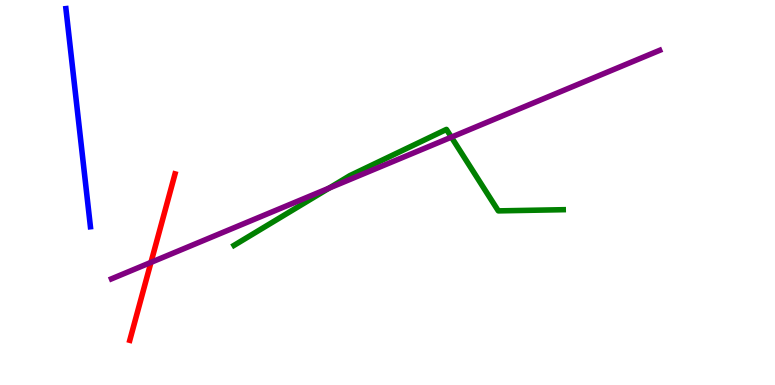[{'lines': ['blue', 'red'], 'intersections': []}, {'lines': ['green', 'red'], 'intersections': []}, {'lines': ['purple', 'red'], 'intersections': [{'x': 1.95, 'y': 3.18}]}, {'lines': ['blue', 'green'], 'intersections': []}, {'lines': ['blue', 'purple'], 'intersections': []}, {'lines': ['green', 'purple'], 'intersections': [{'x': 4.25, 'y': 5.11}, {'x': 5.82, 'y': 6.44}]}]